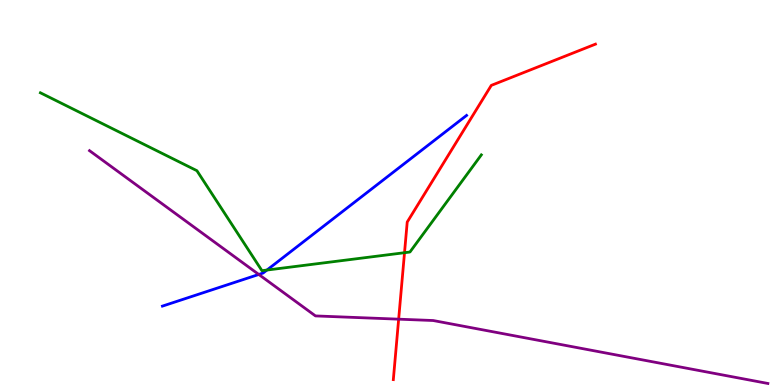[{'lines': ['blue', 'red'], 'intersections': []}, {'lines': ['green', 'red'], 'intersections': [{'x': 5.22, 'y': 3.44}]}, {'lines': ['purple', 'red'], 'intersections': [{'x': 5.14, 'y': 1.71}]}, {'lines': ['blue', 'green'], 'intersections': [{'x': 3.44, 'y': 2.99}]}, {'lines': ['blue', 'purple'], 'intersections': [{'x': 3.34, 'y': 2.87}]}, {'lines': ['green', 'purple'], 'intersections': []}]